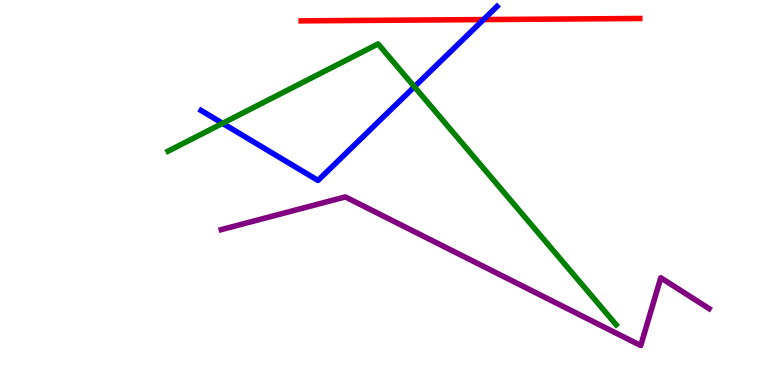[{'lines': ['blue', 'red'], 'intersections': [{'x': 6.24, 'y': 9.49}]}, {'lines': ['green', 'red'], 'intersections': []}, {'lines': ['purple', 'red'], 'intersections': []}, {'lines': ['blue', 'green'], 'intersections': [{'x': 2.87, 'y': 6.8}, {'x': 5.35, 'y': 7.75}]}, {'lines': ['blue', 'purple'], 'intersections': []}, {'lines': ['green', 'purple'], 'intersections': []}]